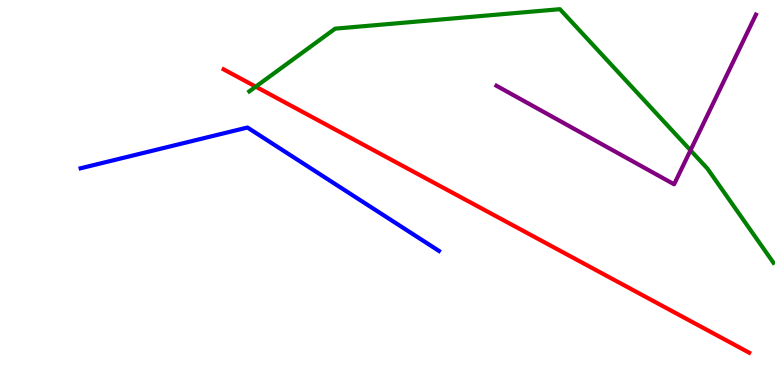[{'lines': ['blue', 'red'], 'intersections': []}, {'lines': ['green', 'red'], 'intersections': [{'x': 3.3, 'y': 7.75}]}, {'lines': ['purple', 'red'], 'intersections': []}, {'lines': ['blue', 'green'], 'intersections': []}, {'lines': ['blue', 'purple'], 'intersections': []}, {'lines': ['green', 'purple'], 'intersections': [{'x': 8.91, 'y': 6.1}]}]